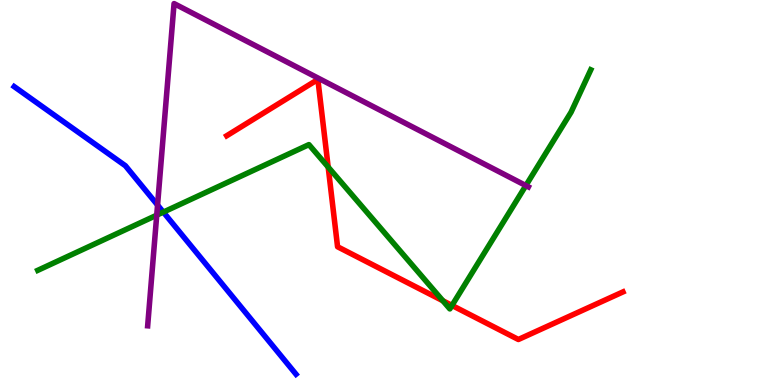[{'lines': ['blue', 'red'], 'intersections': []}, {'lines': ['green', 'red'], 'intersections': [{'x': 4.23, 'y': 5.66}, {'x': 5.71, 'y': 2.19}, {'x': 5.83, 'y': 2.07}]}, {'lines': ['purple', 'red'], 'intersections': []}, {'lines': ['blue', 'green'], 'intersections': [{'x': 2.11, 'y': 4.49}]}, {'lines': ['blue', 'purple'], 'intersections': [{'x': 2.03, 'y': 4.67}]}, {'lines': ['green', 'purple'], 'intersections': [{'x': 2.02, 'y': 4.41}, {'x': 6.79, 'y': 5.18}]}]